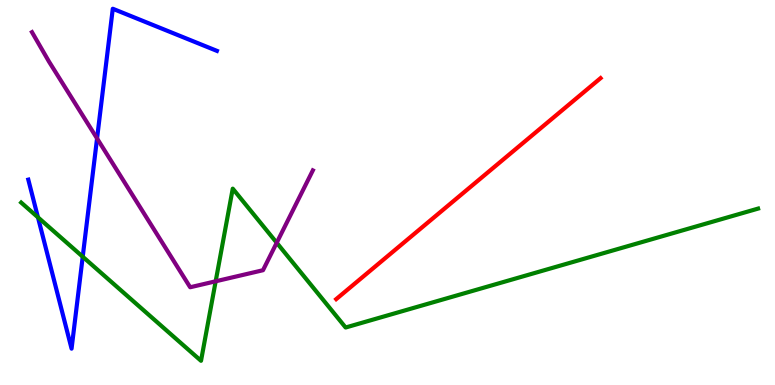[{'lines': ['blue', 'red'], 'intersections': []}, {'lines': ['green', 'red'], 'intersections': []}, {'lines': ['purple', 'red'], 'intersections': []}, {'lines': ['blue', 'green'], 'intersections': [{'x': 0.49, 'y': 4.35}, {'x': 1.07, 'y': 3.33}]}, {'lines': ['blue', 'purple'], 'intersections': [{'x': 1.25, 'y': 6.4}]}, {'lines': ['green', 'purple'], 'intersections': [{'x': 2.78, 'y': 2.69}, {'x': 3.57, 'y': 3.7}]}]